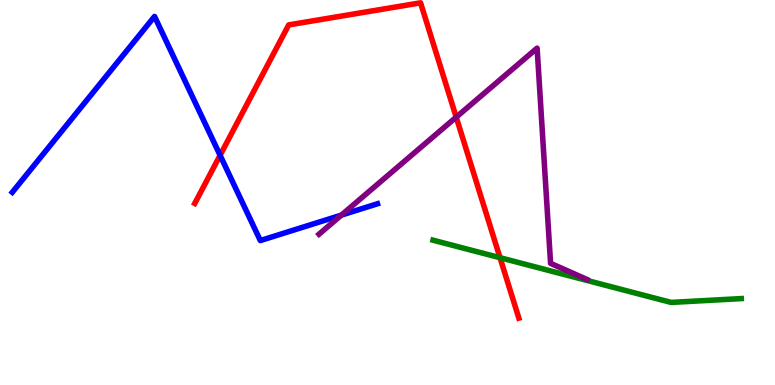[{'lines': ['blue', 'red'], 'intersections': [{'x': 2.84, 'y': 5.97}]}, {'lines': ['green', 'red'], 'intersections': [{'x': 6.45, 'y': 3.31}]}, {'lines': ['purple', 'red'], 'intersections': [{'x': 5.89, 'y': 6.96}]}, {'lines': ['blue', 'green'], 'intersections': []}, {'lines': ['blue', 'purple'], 'intersections': [{'x': 4.4, 'y': 4.41}]}, {'lines': ['green', 'purple'], 'intersections': []}]